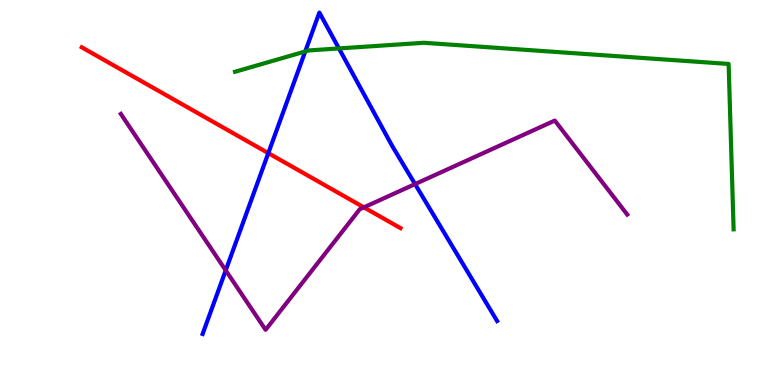[{'lines': ['blue', 'red'], 'intersections': [{'x': 3.46, 'y': 6.02}]}, {'lines': ['green', 'red'], 'intersections': []}, {'lines': ['purple', 'red'], 'intersections': [{'x': 4.7, 'y': 4.61}]}, {'lines': ['blue', 'green'], 'intersections': [{'x': 3.94, 'y': 8.66}, {'x': 4.37, 'y': 8.74}]}, {'lines': ['blue', 'purple'], 'intersections': [{'x': 2.91, 'y': 2.98}, {'x': 5.36, 'y': 5.22}]}, {'lines': ['green', 'purple'], 'intersections': []}]